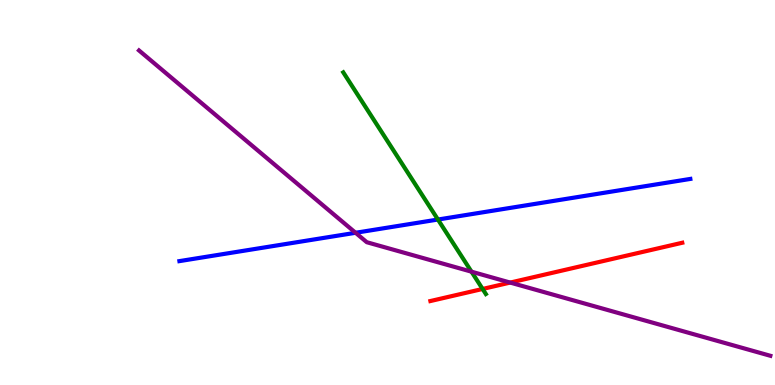[{'lines': ['blue', 'red'], 'intersections': []}, {'lines': ['green', 'red'], 'intersections': [{'x': 6.23, 'y': 2.49}]}, {'lines': ['purple', 'red'], 'intersections': [{'x': 6.58, 'y': 2.66}]}, {'lines': ['blue', 'green'], 'intersections': [{'x': 5.65, 'y': 4.3}]}, {'lines': ['blue', 'purple'], 'intersections': [{'x': 4.59, 'y': 3.95}]}, {'lines': ['green', 'purple'], 'intersections': [{'x': 6.08, 'y': 2.94}]}]